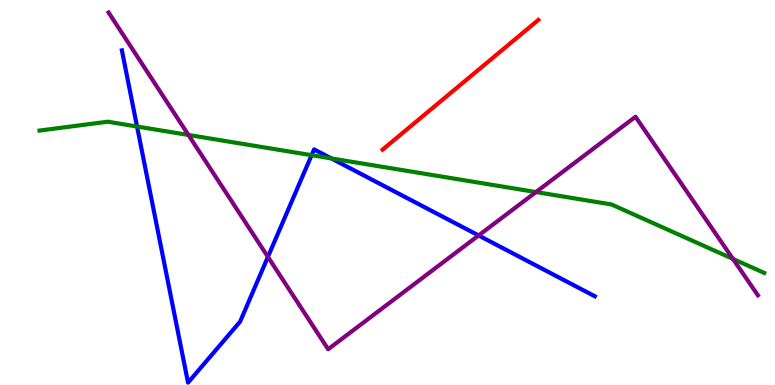[{'lines': ['blue', 'red'], 'intersections': []}, {'lines': ['green', 'red'], 'intersections': []}, {'lines': ['purple', 'red'], 'intersections': []}, {'lines': ['blue', 'green'], 'intersections': [{'x': 1.77, 'y': 6.71}, {'x': 4.02, 'y': 5.97}, {'x': 4.28, 'y': 5.88}]}, {'lines': ['blue', 'purple'], 'intersections': [{'x': 3.46, 'y': 3.33}, {'x': 6.18, 'y': 3.88}]}, {'lines': ['green', 'purple'], 'intersections': [{'x': 2.43, 'y': 6.49}, {'x': 6.92, 'y': 5.01}, {'x': 9.46, 'y': 3.28}]}]